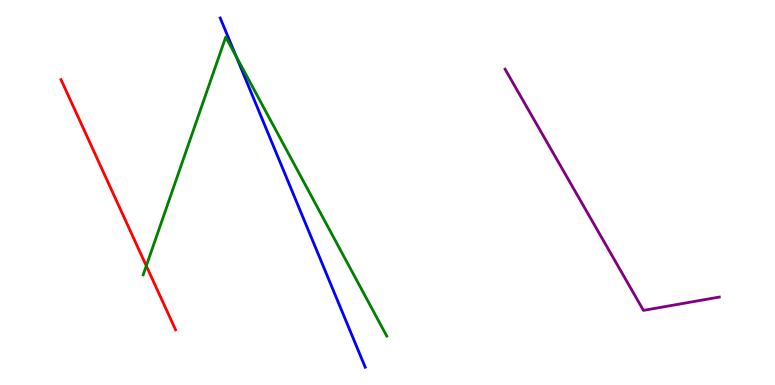[{'lines': ['blue', 'red'], 'intersections': []}, {'lines': ['green', 'red'], 'intersections': [{'x': 1.89, 'y': 3.09}]}, {'lines': ['purple', 'red'], 'intersections': []}, {'lines': ['blue', 'green'], 'intersections': [{'x': 3.05, 'y': 8.53}]}, {'lines': ['blue', 'purple'], 'intersections': []}, {'lines': ['green', 'purple'], 'intersections': []}]